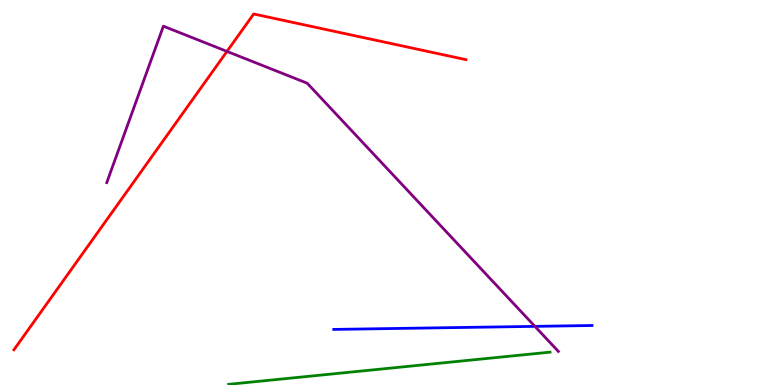[{'lines': ['blue', 'red'], 'intersections': []}, {'lines': ['green', 'red'], 'intersections': []}, {'lines': ['purple', 'red'], 'intersections': [{'x': 2.93, 'y': 8.66}]}, {'lines': ['blue', 'green'], 'intersections': []}, {'lines': ['blue', 'purple'], 'intersections': [{'x': 6.9, 'y': 1.52}]}, {'lines': ['green', 'purple'], 'intersections': []}]